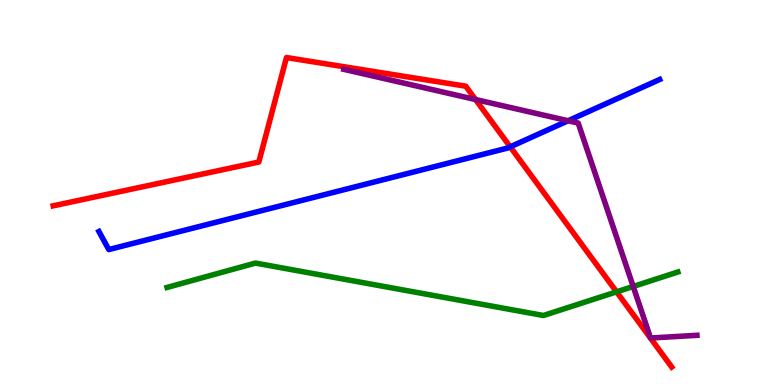[{'lines': ['blue', 'red'], 'intersections': [{'x': 6.58, 'y': 6.19}]}, {'lines': ['green', 'red'], 'intersections': [{'x': 7.96, 'y': 2.42}]}, {'lines': ['purple', 'red'], 'intersections': [{'x': 6.14, 'y': 7.41}]}, {'lines': ['blue', 'green'], 'intersections': []}, {'lines': ['blue', 'purple'], 'intersections': [{'x': 7.33, 'y': 6.86}]}, {'lines': ['green', 'purple'], 'intersections': [{'x': 8.17, 'y': 2.56}]}]